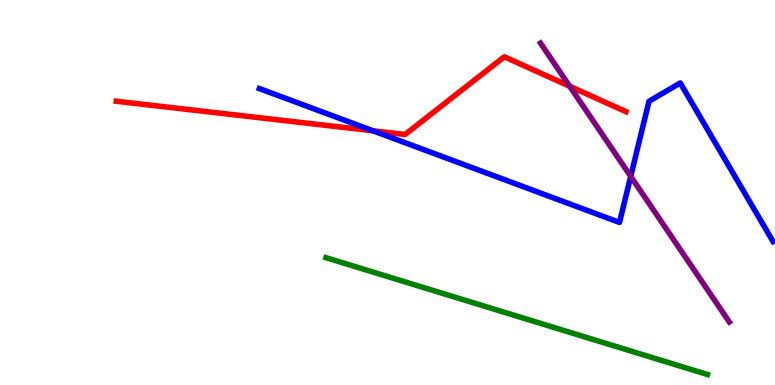[{'lines': ['blue', 'red'], 'intersections': [{'x': 4.81, 'y': 6.6}]}, {'lines': ['green', 'red'], 'intersections': []}, {'lines': ['purple', 'red'], 'intersections': [{'x': 7.35, 'y': 7.76}]}, {'lines': ['blue', 'green'], 'intersections': []}, {'lines': ['blue', 'purple'], 'intersections': [{'x': 8.14, 'y': 5.42}]}, {'lines': ['green', 'purple'], 'intersections': []}]